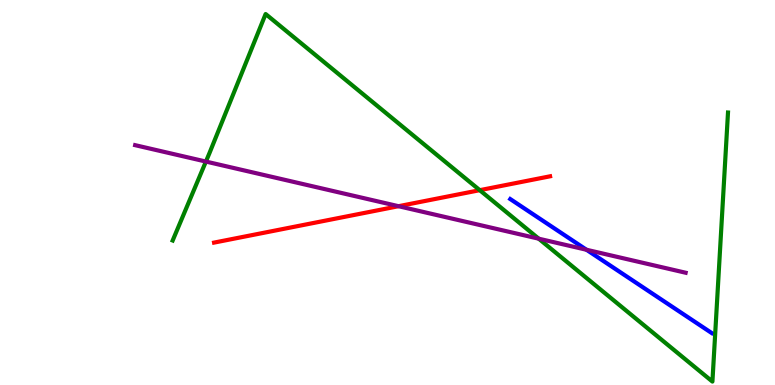[{'lines': ['blue', 'red'], 'intersections': []}, {'lines': ['green', 'red'], 'intersections': [{'x': 6.19, 'y': 5.06}]}, {'lines': ['purple', 'red'], 'intersections': [{'x': 5.14, 'y': 4.64}]}, {'lines': ['blue', 'green'], 'intersections': []}, {'lines': ['blue', 'purple'], 'intersections': [{'x': 7.57, 'y': 3.51}]}, {'lines': ['green', 'purple'], 'intersections': [{'x': 2.66, 'y': 5.8}, {'x': 6.95, 'y': 3.8}]}]